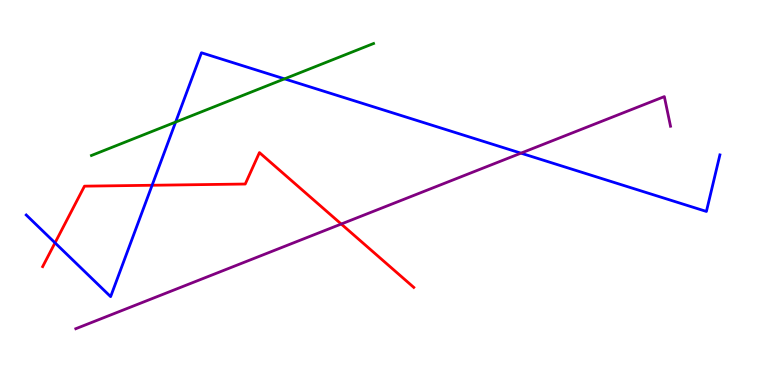[{'lines': ['blue', 'red'], 'intersections': [{'x': 0.71, 'y': 3.69}, {'x': 1.96, 'y': 5.19}]}, {'lines': ['green', 'red'], 'intersections': []}, {'lines': ['purple', 'red'], 'intersections': [{'x': 4.4, 'y': 4.18}]}, {'lines': ['blue', 'green'], 'intersections': [{'x': 2.27, 'y': 6.83}, {'x': 3.67, 'y': 7.95}]}, {'lines': ['blue', 'purple'], 'intersections': [{'x': 6.72, 'y': 6.02}]}, {'lines': ['green', 'purple'], 'intersections': []}]